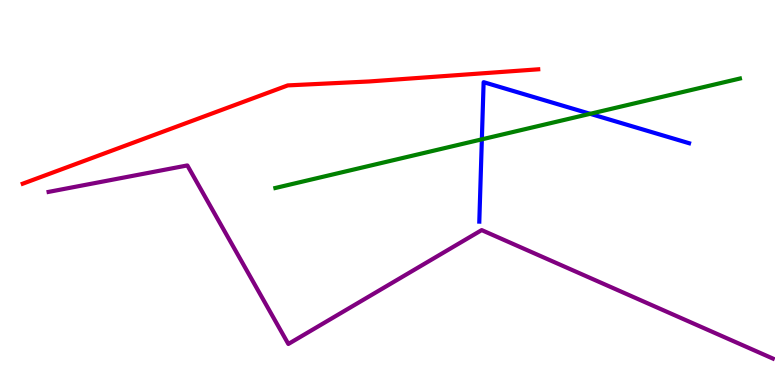[{'lines': ['blue', 'red'], 'intersections': []}, {'lines': ['green', 'red'], 'intersections': []}, {'lines': ['purple', 'red'], 'intersections': []}, {'lines': ['blue', 'green'], 'intersections': [{'x': 6.22, 'y': 6.38}, {'x': 7.61, 'y': 7.04}]}, {'lines': ['blue', 'purple'], 'intersections': []}, {'lines': ['green', 'purple'], 'intersections': []}]